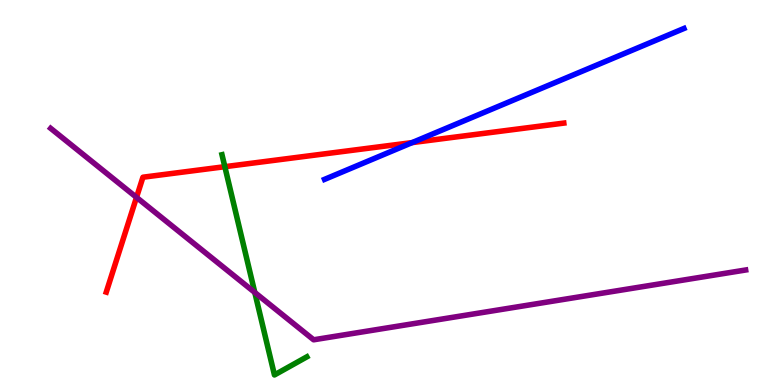[{'lines': ['blue', 'red'], 'intersections': [{'x': 5.32, 'y': 6.3}]}, {'lines': ['green', 'red'], 'intersections': [{'x': 2.9, 'y': 5.67}]}, {'lines': ['purple', 'red'], 'intersections': [{'x': 1.76, 'y': 4.87}]}, {'lines': ['blue', 'green'], 'intersections': []}, {'lines': ['blue', 'purple'], 'intersections': []}, {'lines': ['green', 'purple'], 'intersections': [{'x': 3.29, 'y': 2.4}]}]